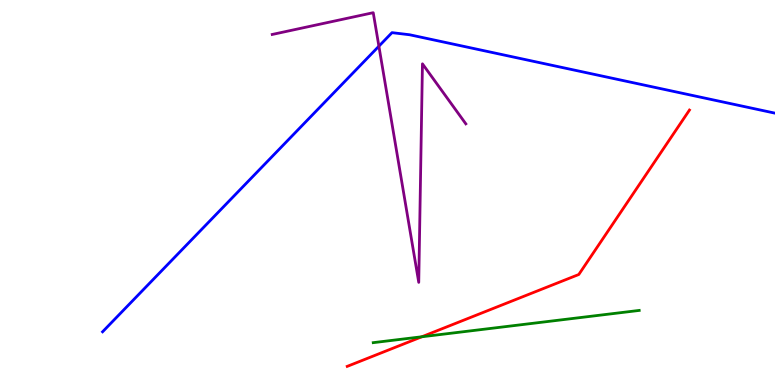[{'lines': ['blue', 'red'], 'intersections': []}, {'lines': ['green', 'red'], 'intersections': [{'x': 5.44, 'y': 1.25}]}, {'lines': ['purple', 'red'], 'intersections': []}, {'lines': ['blue', 'green'], 'intersections': []}, {'lines': ['blue', 'purple'], 'intersections': [{'x': 4.89, 'y': 8.8}]}, {'lines': ['green', 'purple'], 'intersections': []}]